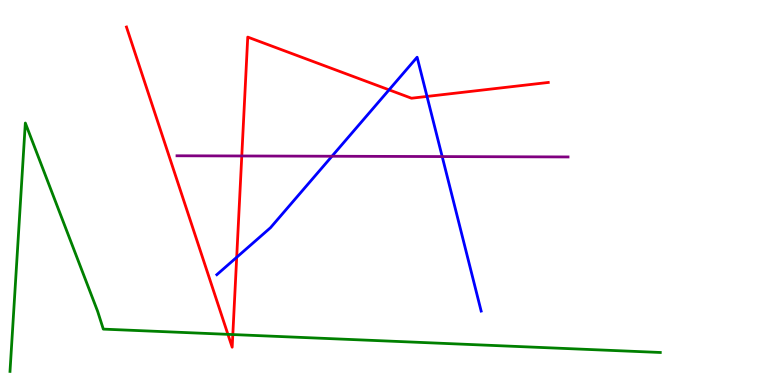[{'lines': ['blue', 'red'], 'intersections': [{'x': 3.05, 'y': 3.32}, {'x': 5.02, 'y': 7.67}, {'x': 5.51, 'y': 7.5}]}, {'lines': ['green', 'red'], 'intersections': [{'x': 2.94, 'y': 1.32}, {'x': 3.0, 'y': 1.31}]}, {'lines': ['purple', 'red'], 'intersections': [{'x': 3.12, 'y': 5.95}]}, {'lines': ['blue', 'green'], 'intersections': []}, {'lines': ['blue', 'purple'], 'intersections': [{'x': 4.28, 'y': 5.94}, {'x': 5.71, 'y': 5.93}]}, {'lines': ['green', 'purple'], 'intersections': []}]